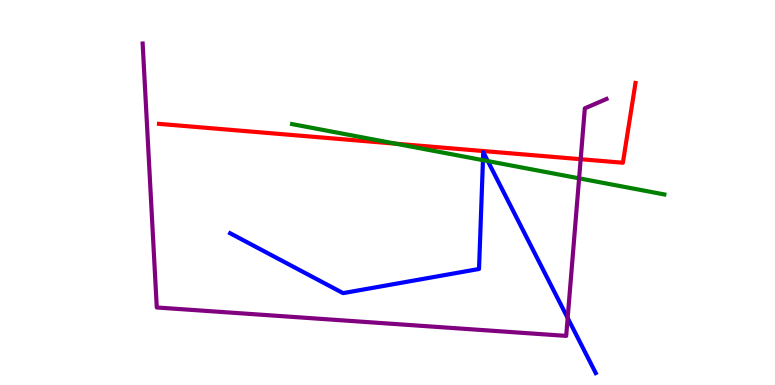[{'lines': ['blue', 'red'], 'intersections': []}, {'lines': ['green', 'red'], 'intersections': [{'x': 5.11, 'y': 6.27}]}, {'lines': ['purple', 'red'], 'intersections': [{'x': 7.49, 'y': 5.87}]}, {'lines': ['blue', 'green'], 'intersections': [{'x': 6.23, 'y': 5.84}, {'x': 6.29, 'y': 5.82}]}, {'lines': ['blue', 'purple'], 'intersections': [{'x': 7.32, 'y': 1.74}]}, {'lines': ['green', 'purple'], 'intersections': [{'x': 7.47, 'y': 5.37}]}]